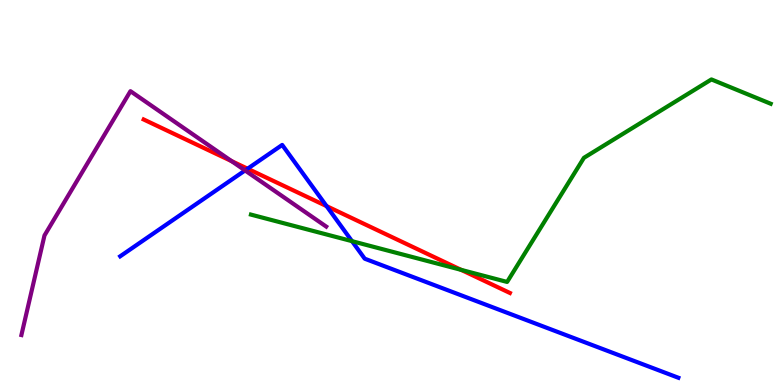[{'lines': ['blue', 'red'], 'intersections': [{'x': 3.19, 'y': 5.62}, {'x': 4.21, 'y': 4.65}]}, {'lines': ['green', 'red'], 'intersections': [{'x': 5.95, 'y': 2.99}]}, {'lines': ['purple', 'red'], 'intersections': [{'x': 2.99, 'y': 5.81}]}, {'lines': ['blue', 'green'], 'intersections': [{'x': 4.54, 'y': 3.74}]}, {'lines': ['blue', 'purple'], 'intersections': [{'x': 3.16, 'y': 5.57}]}, {'lines': ['green', 'purple'], 'intersections': []}]